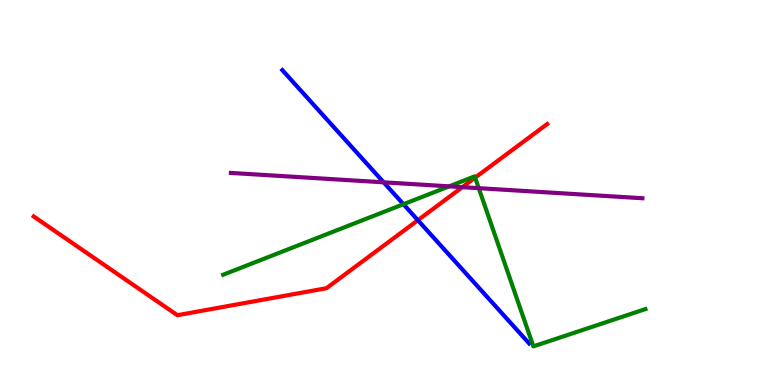[{'lines': ['blue', 'red'], 'intersections': [{'x': 5.39, 'y': 4.28}]}, {'lines': ['green', 'red'], 'intersections': [{'x': 6.13, 'y': 5.39}]}, {'lines': ['purple', 'red'], 'intersections': [{'x': 5.97, 'y': 5.14}]}, {'lines': ['blue', 'green'], 'intersections': [{'x': 5.21, 'y': 4.7}]}, {'lines': ['blue', 'purple'], 'intersections': [{'x': 4.95, 'y': 5.26}]}, {'lines': ['green', 'purple'], 'intersections': [{'x': 5.8, 'y': 5.16}, {'x': 6.18, 'y': 5.11}]}]